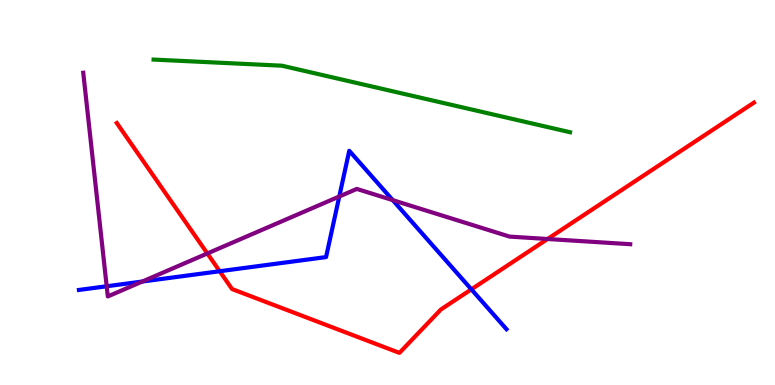[{'lines': ['blue', 'red'], 'intersections': [{'x': 2.83, 'y': 2.95}, {'x': 6.08, 'y': 2.48}]}, {'lines': ['green', 'red'], 'intersections': []}, {'lines': ['purple', 'red'], 'intersections': [{'x': 2.68, 'y': 3.42}, {'x': 7.07, 'y': 3.79}]}, {'lines': ['blue', 'green'], 'intersections': []}, {'lines': ['blue', 'purple'], 'intersections': [{'x': 1.38, 'y': 2.56}, {'x': 1.84, 'y': 2.69}, {'x': 4.38, 'y': 4.9}, {'x': 5.07, 'y': 4.8}]}, {'lines': ['green', 'purple'], 'intersections': []}]